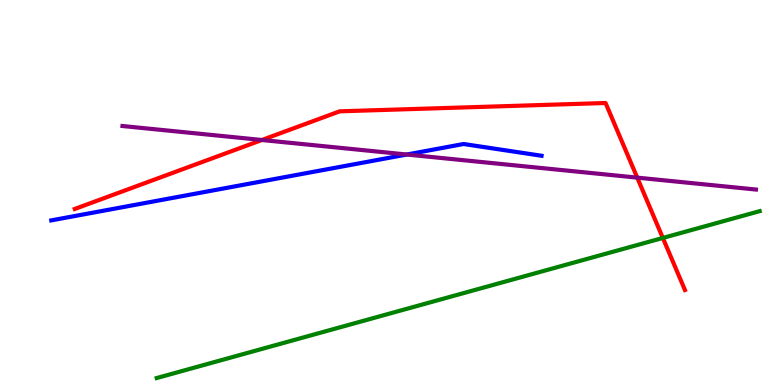[{'lines': ['blue', 'red'], 'intersections': []}, {'lines': ['green', 'red'], 'intersections': [{'x': 8.55, 'y': 3.82}]}, {'lines': ['purple', 'red'], 'intersections': [{'x': 3.38, 'y': 6.36}, {'x': 8.22, 'y': 5.39}]}, {'lines': ['blue', 'green'], 'intersections': []}, {'lines': ['blue', 'purple'], 'intersections': [{'x': 5.25, 'y': 5.99}]}, {'lines': ['green', 'purple'], 'intersections': []}]